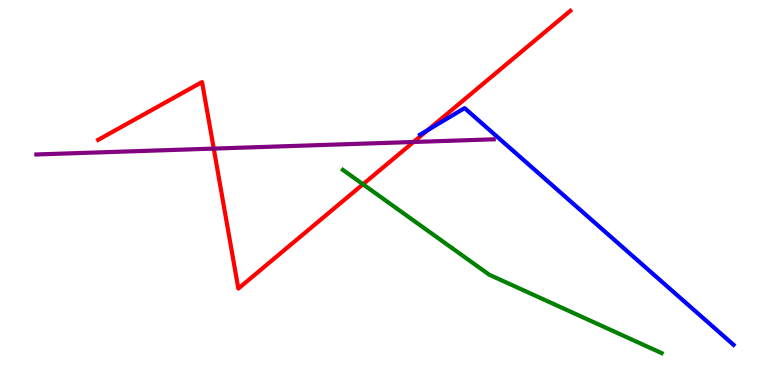[{'lines': ['blue', 'red'], 'intersections': [{'x': 5.52, 'y': 6.62}]}, {'lines': ['green', 'red'], 'intersections': [{'x': 4.68, 'y': 5.21}]}, {'lines': ['purple', 'red'], 'intersections': [{'x': 2.76, 'y': 6.14}, {'x': 5.34, 'y': 6.31}]}, {'lines': ['blue', 'green'], 'intersections': []}, {'lines': ['blue', 'purple'], 'intersections': []}, {'lines': ['green', 'purple'], 'intersections': []}]